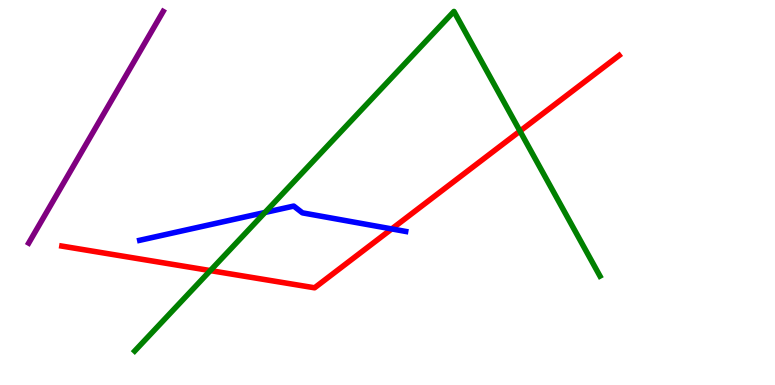[{'lines': ['blue', 'red'], 'intersections': [{'x': 5.05, 'y': 4.05}]}, {'lines': ['green', 'red'], 'intersections': [{'x': 2.71, 'y': 2.97}, {'x': 6.71, 'y': 6.6}]}, {'lines': ['purple', 'red'], 'intersections': []}, {'lines': ['blue', 'green'], 'intersections': [{'x': 3.42, 'y': 4.48}]}, {'lines': ['blue', 'purple'], 'intersections': []}, {'lines': ['green', 'purple'], 'intersections': []}]